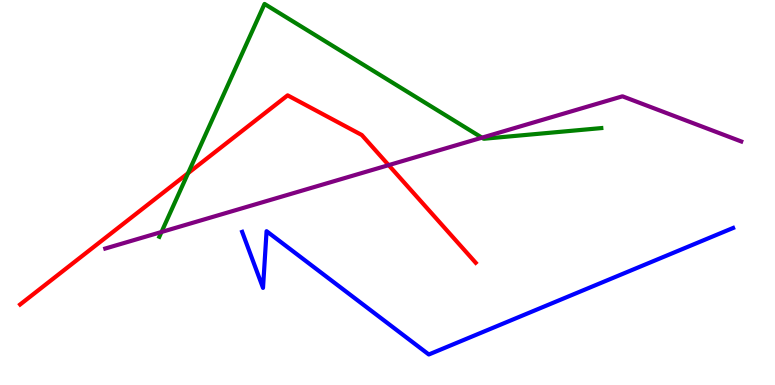[{'lines': ['blue', 'red'], 'intersections': []}, {'lines': ['green', 'red'], 'intersections': [{'x': 2.43, 'y': 5.5}]}, {'lines': ['purple', 'red'], 'intersections': [{'x': 5.01, 'y': 5.71}]}, {'lines': ['blue', 'green'], 'intersections': []}, {'lines': ['blue', 'purple'], 'intersections': []}, {'lines': ['green', 'purple'], 'intersections': [{'x': 2.08, 'y': 3.97}, {'x': 6.22, 'y': 6.42}]}]